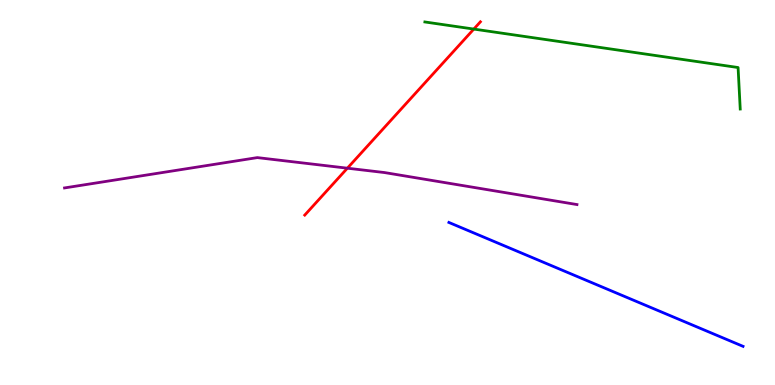[{'lines': ['blue', 'red'], 'intersections': []}, {'lines': ['green', 'red'], 'intersections': [{'x': 6.11, 'y': 9.24}]}, {'lines': ['purple', 'red'], 'intersections': [{'x': 4.48, 'y': 5.63}]}, {'lines': ['blue', 'green'], 'intersections': []}, {'lines': ['blue', 'purple'], 'intersections': []}, {'lines': ['green', 'purple'], 'intersections': []}]